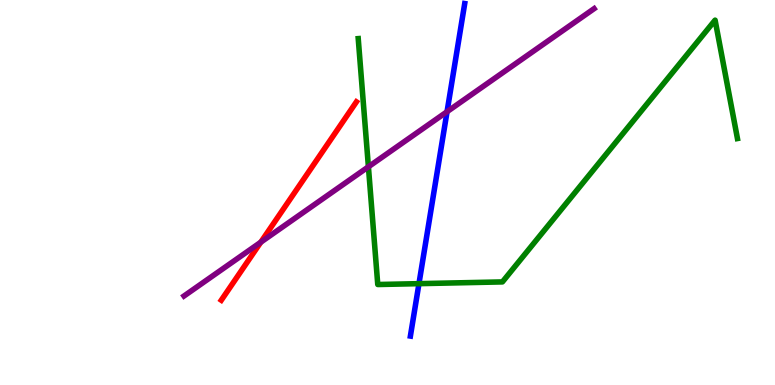[{'lines': ['blue', 'red'], 'intersections': []}, {'lines': ['green', 'red'], 'intersections': []}, {'lines': ['purple', 'red'], 'intersections': [{'x': 3.37, 'y': 3.71}]}, {'lines': ['blue', 'green'], 'intersections': [{'x': 5.41, 'y': 2.63}]}, {'lines': ['blue', 'purple'], 'intersections': [{'x': 5.77, 'y': 7.1}]}, {'lines': ['green', 'purple'], 'intersections': [{'x': 4.75, 'y': 5.67}]}]